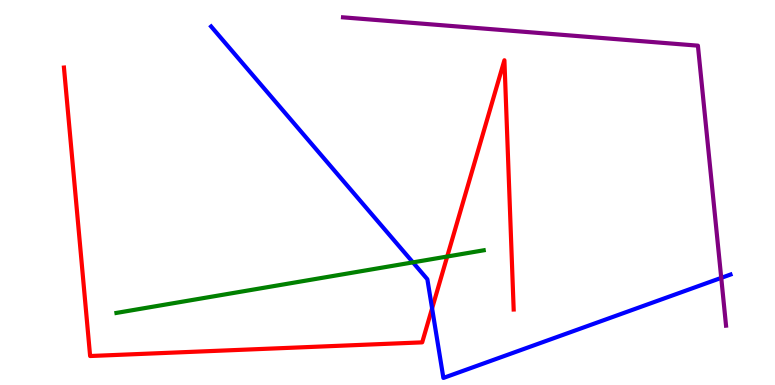[{'lines': ['blue', 'red'], 'intersections': [{'x': 5.58, 'y': 1.99}]}, {'lines': ['green', 'red'], 'intersections': [{'x': 5.77, 'y': 3.34}]}, {'lines': ['purple', 'red'], 'intersections': []}, {'lines': ['blue', 'green'], 'intersections': [{'x': 5.33, 'y': 3.19}]}, {'lines': ['blue', 'purple'], 'intersections': [{'x': 9.31, 'y': 2.78}]}, {'lines': ['green', 'purple'], 'intersections': []}]